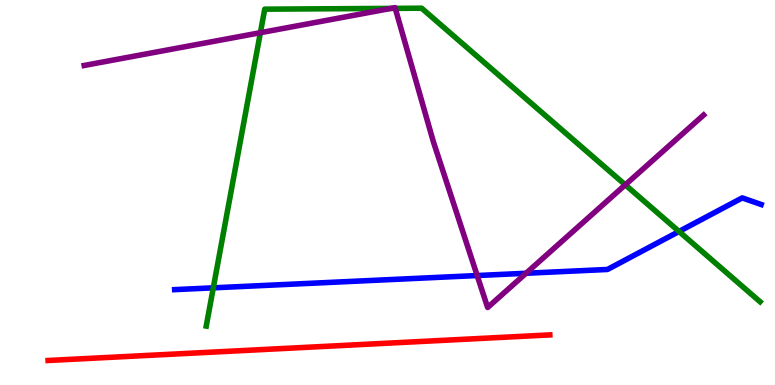[{'lines': ['blue', 'red'], 'intersections': []}, {'lines': ['green', 'red'], 'intersections': []}, {'lines': ['purple', 'red'], 'intersections': []}, {'lines': ['blue', 'green'], 'intersections': [{'x': 2.75, 'y': 2.52}, {'x': 8.76, 'y': 3.99}]}, {'lines': ['blue', 'purple'], 'intersections': [{'x': 6.16, 'y': 2.84}, {'x': 6.79, 'y': 2.9}]}, {'lines': ['green', 'purple'], 'intersections': [{'x': 3.36, 'y': 9.15}, {'x': 5.05, 'y': 9.78}, {'x': 5.1, 'y': 9.78}, {'x': 8.07, 'y': 5.2}]}]